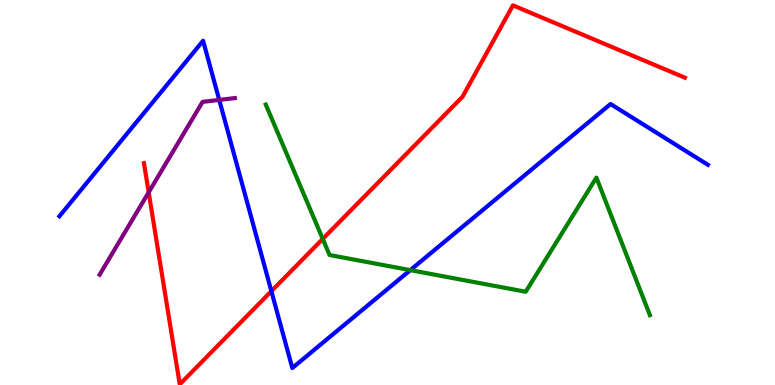[{'lines': ['blue', 'red'], 'intersections': [{'x': 3.5, 'y': 2.44}]}, {'lines': ['green', 'red'], 'intersections': [{'x': 4.16, 'y': 3.79}]}, {'lines': ['purple', 'red'], 'intersections': [{'x': 1.92, 'y': 5.0}]}, {'lines': ['blue', 'green'], 'intersections': [{'x': 5.29, 'y': 2.98}]}, {'lines': ['blue', 'purple'], 'intersections': [{'x': 2.83, 'y': 7.4}]}, {'lines': ['green', 'purple'], 'intersections': []}]